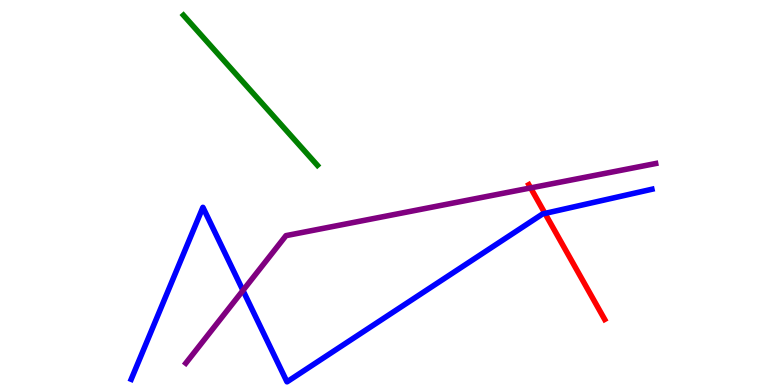[{'lines': ['blue', 'red'], 'intersections': [{'x': 7.03, 'y': 4.46}]}, {'lines': ['green', 'red'], 'intersections': []}, {'lines': ['purple', 'red'], 'intersections': [{'x': 6.85, 'y': 5.12}]}, {'lines': ['blue', 'green'], 'intersections': []}, {'lines': ['blue', 'purple'], 'intersections': [{'x': 3.13, 'y': 2.46}]}, {'lines': ['green', 'purple'], 'intersections': []}]